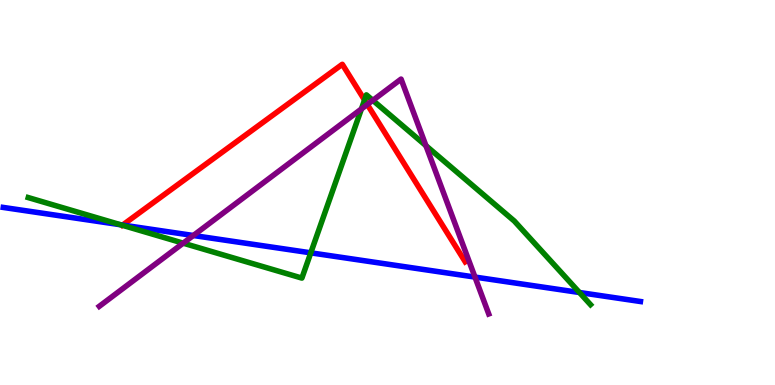[{'lines': ['blue', 'red'], 'intersections': [{'x': 1.58, 'y': 4.15}]}, {'lines': ['green', 'red'], 'intersections': [{'x': 4.7, 'y': 7.4}]}, {'lines': ['purple', 'red'], 'intersections': [{'x': 4.74, 'y': 7.29}]}, {'lines': ['blue', 'green'], 'intersections': [{'x': 1.56, 'y': 4.16}, {'x': 4.01, 'y': 3.43}, {'x': 7.48, 'y': 2.4}]}, {'lines': ['blue', 'purple'], 'intersections': [{'x': 2.49, 'y': 3.88}, {'x': 6.13, 'y': 2.8}]}, {'lines': ['green', 'purple'], 'intersections': [{'x': 2.36, 'y': 3.68}, {'x': 4.66, 'y': 7.17}, {'x': 4.81, 'y': 7.39}, {'x': 5.5, 'y': 6.22}]}]